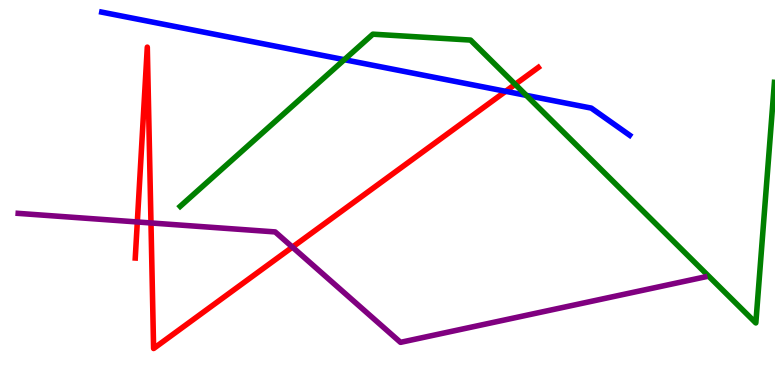[{'lines': ['blue', 'red'], 'intersections': [{'x': 6.52, 'y': 7.63}]}, {'lines': ['green', 'red'], 'intersections': [{'x': 6.65, 'y': 7.81}]}, {'lines': ['purple', 'red'], 'intersections': [{'x': 1.77, 'y': 4.23}, {'x': 1.95, 'y': 4.21}, {'x': 3.77, 'y': 3.58}]}, {'lines': ['blue', 'green'], 'intersections': [{'x': 4.44, 'y': 8.45}, {'x': 6.79, 'y': 7.52}]}, {'lines': ['blue', 'purple'], 'intersections': []}, {'lines': ['green', 'purple'], 'intersections': []}]